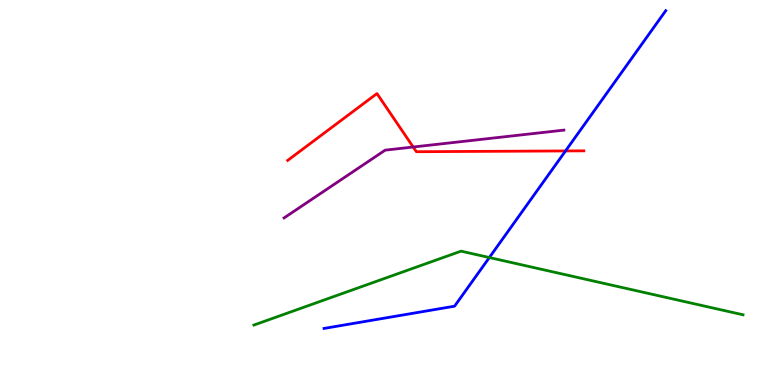[{'lines': ['blue', 'red'], 'intersections': [{'x': 7.3, 'y': 6.08}]}, {'lines': ['green', 'red'], 'intersections': []}, {'lines': ['purple', 'red'], 'intersections': [{'x': 5.33, 'y': 6.18}]}, {'lines': ['blue', 'green'], 'intersections': [{'x': 6.31, 'y': 3.31}]}, {'lines': ['blue', 'purple'], 'intersections': []}, {'lines': ['green', 'purple'], 'intersections': []}]